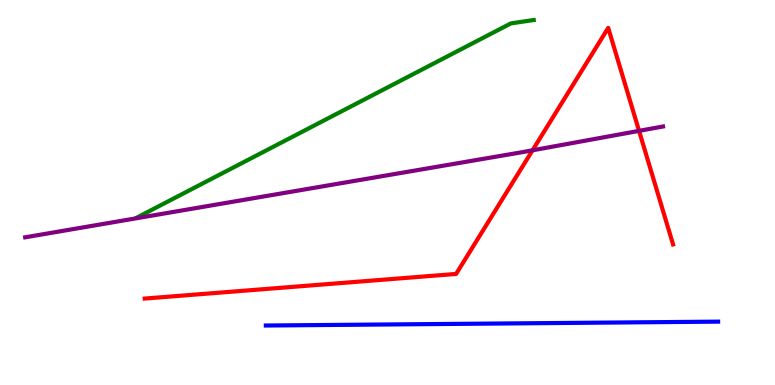[{'lines': ['blue', 'red'], 'intersections': []}, {'lines': ['green', 'red'], 'intersections': []}, {'lines': ['purple', 'red'], 'intersections': [{'x': 6.87, 'y': 6.1}, {'x': 8.25, 'y': 6.6}]}, {'lines': ['blue', 'green'], 'intersections': []}, {'lines': ['blue', 'purple'], 'intersections': []}, {'lines': ['green', 'purple'], 'intersections': []}]